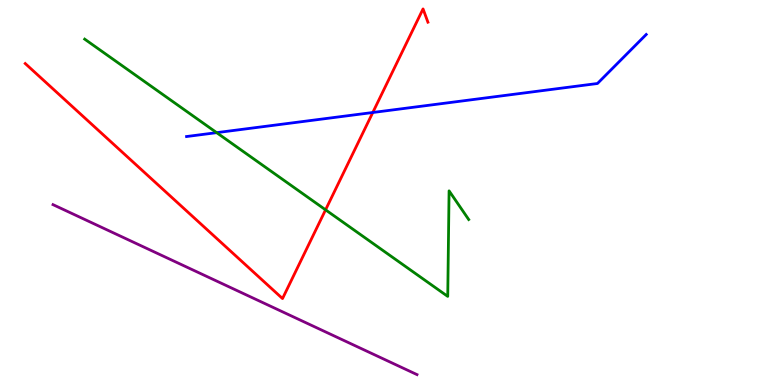[{'lines': ['blue', 'red'], 'intersections': [{'x': 4.81, 'y': 7.08}]}, {'lines': ['green', 'red'], 'intersections': [{'x': 4.2, 'y': 4.55}]}, {'lines': ['purple', 'red'], 'intersections': []}, {'lines': ['blue', 'green'], 'intersections': [{'x': 2.8, 'y': 6.55}]}, {'lines': ['blue', 'purple'], 'intersections': []}, {'lines': ['green', 'purple'], 'intersections': []}]